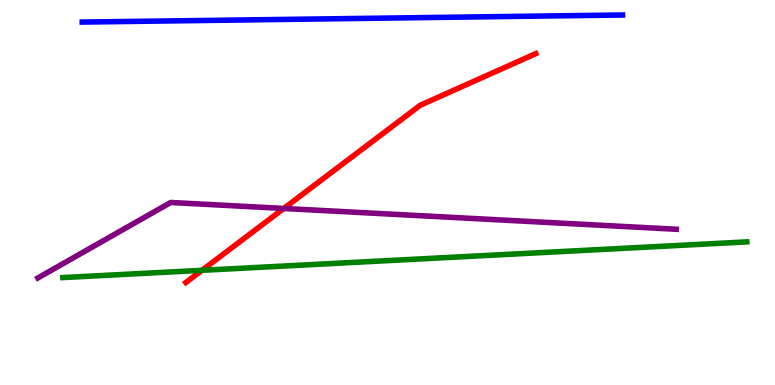[{'lines': ['blue', 'red'], 'intersections': []}, {'lines': ['green', 'red'], 'intersections': [{'x': 2.61, 'y': 2.98}]}, {'lines': ['purple', 'red'], 'intersections': [{'x': 3.66, 'y': 4.59}]}, {'lines': ['blue', 'green'], 'intersections': []}, {'lines': ['blue', 'purple'], 'intersections': []}, {'lines': ['green', 'purple'], 'intersections': []}]